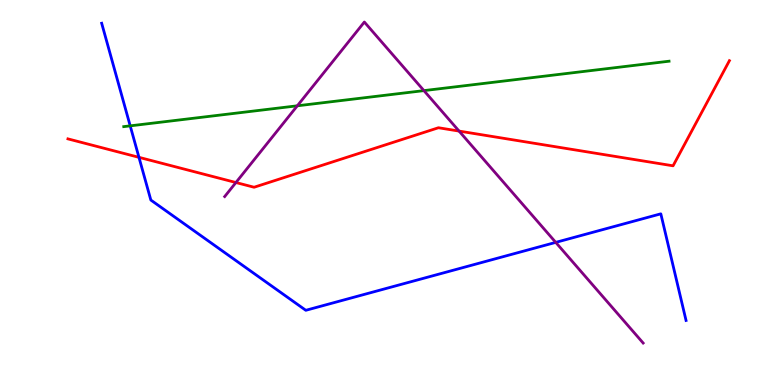[{'lines': ['blue', 'red'], 'intersections': [{'x': 1.79, 'y': 5.91}]}, {'lines': ['green', 'red'], 'intersections': []}, {'lines': ['purple', 'red'], 'intersections': [{'x': 3.04, 'y': 5.26}, {'x': 5.92, 'y': 6.6}]}, {'lines': ['blue', 'green'], 'intersections': [{'x': 1.68, 'y': 6.73}]}, {'lines': ['blue', 'purple'], 'intersections': [{'x': 7.17, 'y': 3.7}]}, {'lines': ['green', 'purple'], 'intersections': [{'x': 3.84, 'y': 7.25}, {'x': 5.47, 'y': 7.65}]}]